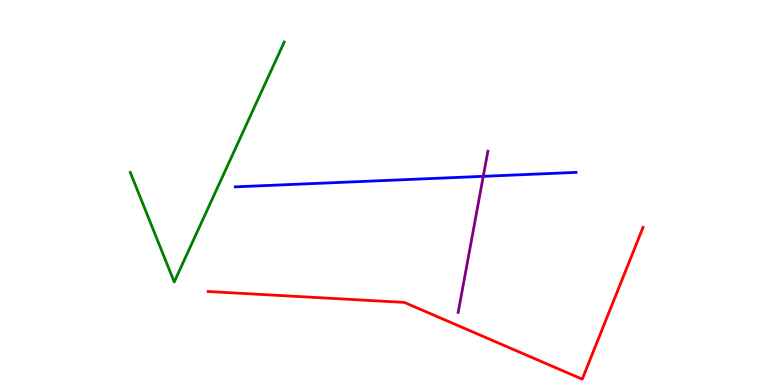[{'lines': ['blue', 'red'], 'intersections': []}, {'lines': ['green', 'red'], 'intersections': []}, {'lines': ['purple', 'red'], 'intersections': []}, {'lines': ['blue', 'green'], 'intersections': []}, {'lines': ['blue', 'purple'], 'intersections': [{'x': 6.24, 'y': 5.42}]}, {'lines': ['green', 'purple'], 'intersections': []}]